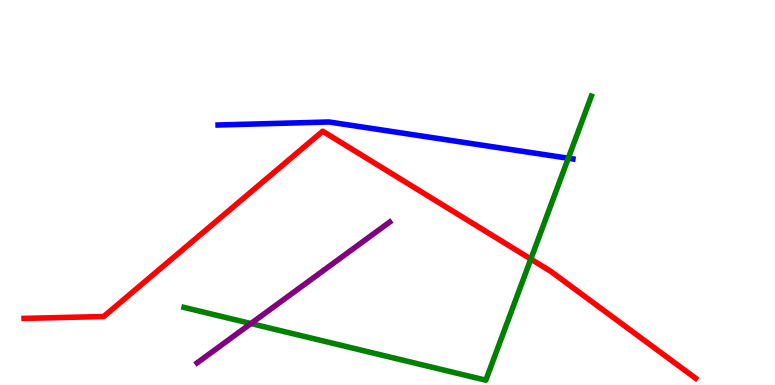[{'lines': ['blue', 'red'], 'intersections': []}, {'lines': ['green', 'red'], 'intersections': [{'x': 6.85, 'y': 3.27}]}, {'lines': ['purple', 'red'], 'intersections': []}, {'lines': ['blue', 'green'], 'intersections': [{'x': 7.33, 'y': 5.89}]}, {'lines': ['blue', 'purple'], 'intersections': []}, {'lines': ['green', 'purple'], 'intersections': [{'x': 3.24, 'y': 1.6}]}]